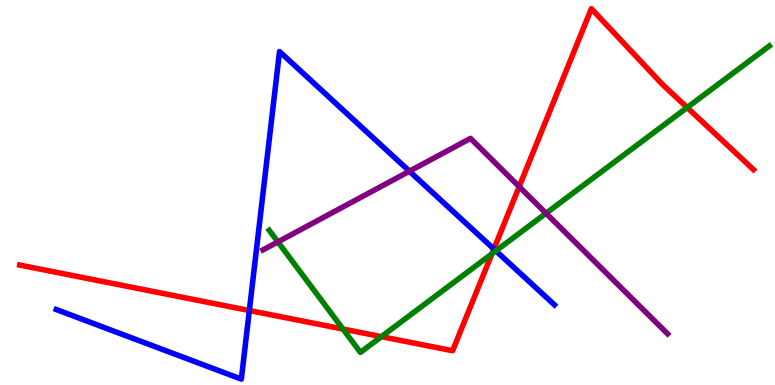[{'lines': ['blue', 'red'], 'intersections': [{'x': 3.22, 'y': 1.93}, {'x': 6.37, 'y': 3.53}]}, {'lines': ['green', 'red'], 'intersections': [{'x': 4.43, 'y': 1.45}, {'x': 4.92, 'y': 1.26}, {'x': 6.35, 'y': 3.41}, {'x': 8.87, 'y': 7.21}]}, {'lines': ['purple', 'red'], 'intersections': [{'x': 6.7, 'y': 5.15}]}, {'lines': ['blue', 'green'], 'intersections': [{'x': 6.4, 'y': 3.48}]}, {'lines': ['blue', 'purple'], 'intersections': [{'x': 5.28, 'y': 5.55}]}, {'lines': ['green', 'purple'], 'intersections': [{'x': 3.59, 'y': 3.72}, {'x': 7.05, 'y': 4.46}]}]